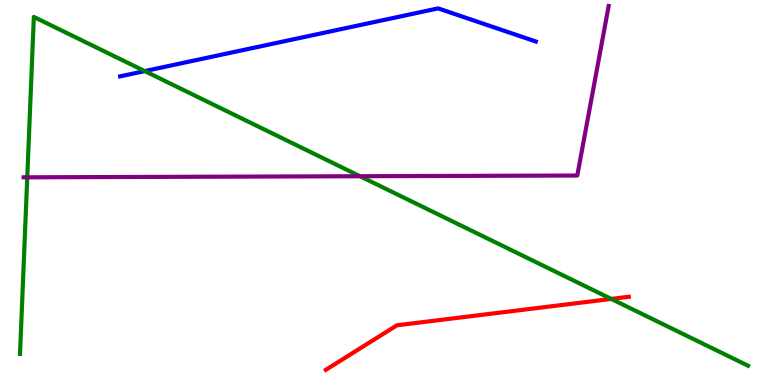[{'lines': ['blue', 'red'], 'intersections': []}, {'lines': ['green', 'red'], 'intersections': [{'x': 7.89, 'y': 2.24}]}, {'lines': ['purple', 'red'], 'intersections': []}, {'lines': ['blue', 'green'], 'intersections': [{'x': 1.87, 'y': 8.15}]}, {'lines': ['blue', 'purple'], 'intersections': []}, {'lines': ['green', 'purple'], 'intersections': [{'x': 0.352, 'y': 5.39}, {'x': 4.65, 'y': 5.42}]}]